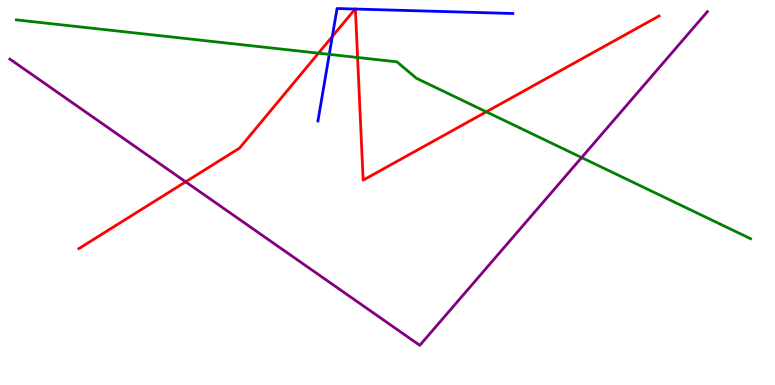[{'lines': ['blue', 'red'], 'intersections': [{'x': 4.29, 'y': 9.05}, {'x': 4.58, 'y': 9.77}, {'x': 4.59, 'y': 9.77}]}, {'lines': ['green', 'red'], 'intersections': [{'x': 4.11, 'y': 8.62}, {'x': 4.61, 'y': 8.51}, {'x': 6.27, 'y': 7.1}]}, {'lines': ['purple', 'red'], 'intersections': [{'x': 2.4, 'y': 5.28}]}, {'lines': ['blue', 'green'], 'intersections': [{'x': 4.25, 'y': 8.59}]}, {'lines': ['blue', 'purple'], 'intersections': []}, {'lines': ['green', 'purple'], 'intersections': [{'x': 7.5, 'y': 5.91}]}]